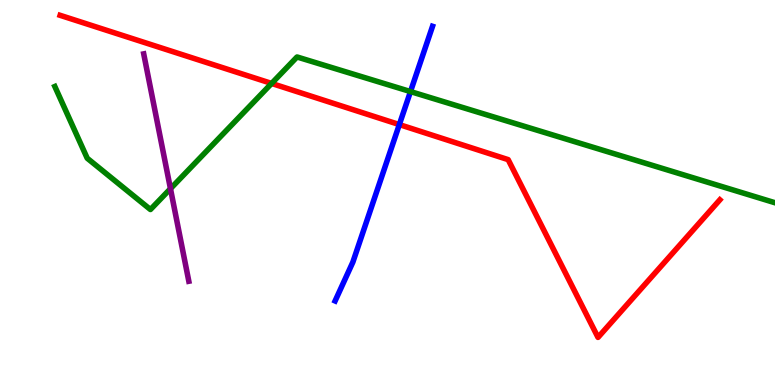[{'lines': ['blue', 'red'], 'intersections': [{'x': 5.15, 'y': 6.76}]}, {'lines': ['green', 'red'], 'intersections': [{'x': 3.5, 'y': 7.83}]}, {'lines': ['purple', 'red'], 'intersections': []}, {'lines': ['blue', 'green'], 'intersections': [{'x': 5.3, 'y': 7.62}]}, {'lines': ['blue', 'purple'], 'intersections': []}, {'lines': ['green', 'purple'], 'intersections': [{'x': 2.2, 'y': 5.1}]}]